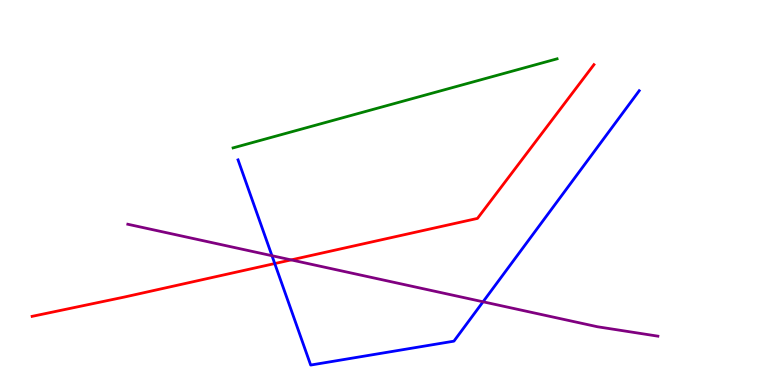[{'lines': ['blue', 'red'], 'intersections': [{'x': 3.55, 'y': 3.15}]}, {'lines': ['green', 'red'], 'intersections': []}, {'lines': ['purple', 'red'], 'intersections': [{'x': 3.76, 'y': 3.25}]}, {'lines': ['blue', 'green'], 'intersections': []}, {'lines': ['blue', 'purple'], 'intersections': [{'x': 3.51, 'y': 3.36}, {'x': 6.23, 'y': 2.16}]}, {'lines': ['green', 'purple'], 'intersections': []}]